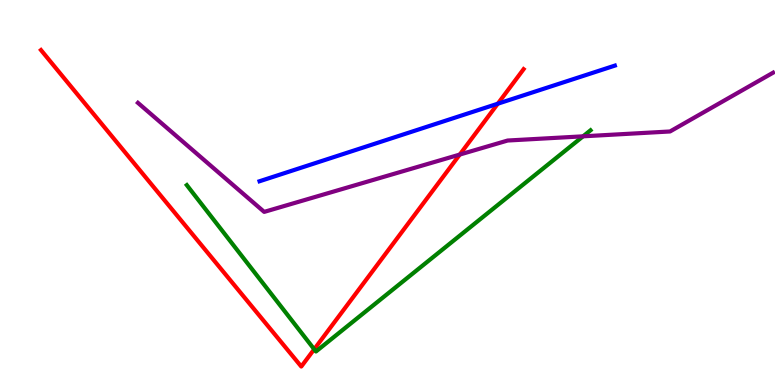[{'lines': ['blue', 'red'], 'intersections': [{'x': 6.42, 'y': 7.31}]}, {'lines': ['green', 'red'], 'intersections': [{'x': 4.05, 'y': 0.928}]}, {'lines': ['purple', 'red'], 'intersections': [{'x': 5.93, 'y': 5.99}]}, {'lines': ['blue', 'green'], 'intersections': []}, {'lines': ['blue', 'purple'], 'intersections': []}, {'lines': ['green', 'purple'], 'intersections': [{'x': 7.52, 'y': 6.46}]}]